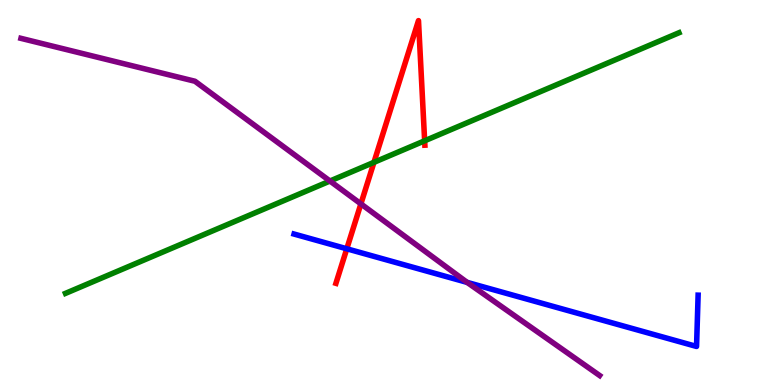[{'lines': ['blue', 'red'], 'intersections': [{'x': 4.47, 'y': 3.54}]}, {'lines': ['green', 'red'], 'intersections': [{'x': 4.83, 'y': 5.78}, {'x': 5.48, 'y': 6.34}]}, {'lines': ['purple', 'red'], 'intersections': [{'x': 4.66, 'y': 4.7}]}, {'lines': ['blue', 'green'], 'intersections': []}, {'lines': ['blue', 'purple'], 'intersections': [{'x': 6.03, 'y': 2.67}]}, {'lines': ['green', 'purple'], 'intersections': [{'x': 4.26, 'y': 5.3}]}]